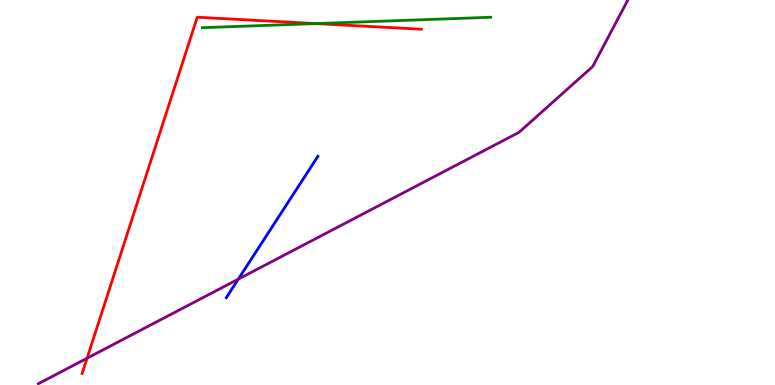[{'lines': ['blue', 'red'], 'intersections': []}, {'lines': ['green', 'red'], 'intersections': [{'x': 4.08, 'y': 9.39}]}, {'lines': ['purple', 'red'], 'intersections': [{'x': 1.12, 'y': 0.695}]}, {'lines': ['blue', 'green'], 'intersections': []}, {'lines': ['blue', 'purple'], 'intersections': [{'x': 3.08, 'y': 2.75}]}, {'lines': ['green', 'purple'], 'intersections': []}]